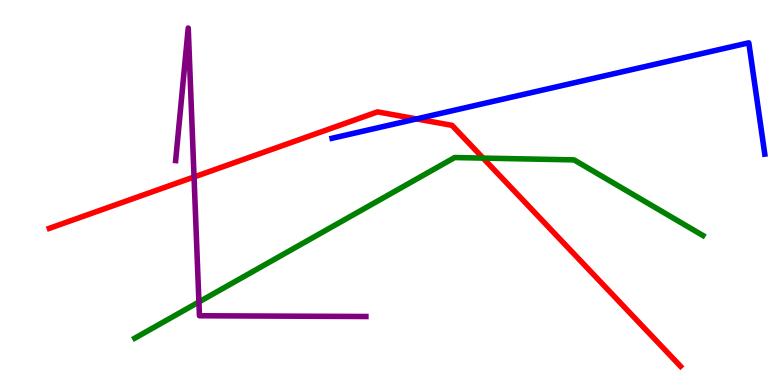[{'lines': ['blue', 'red'], 'intersections': [{'x': 5.37, 'y': 6.91}]}, {'lines': ['green', 'red'], 'intersections': [{'x': 6.23, 'y': 5.89}]}, {'lines': ['purple', 'red'], 'intersections': [{'x': 2.5, 'y': 5.4}]}, {'lines': ['blue', 'green'], 'intersections': []}, {'lines': ['blue', 'purple'], 'intersections': []}, {'lines': ['green', 'purple'], 'intersections': [{'x': 2.57, 'y': 2.16}]}]